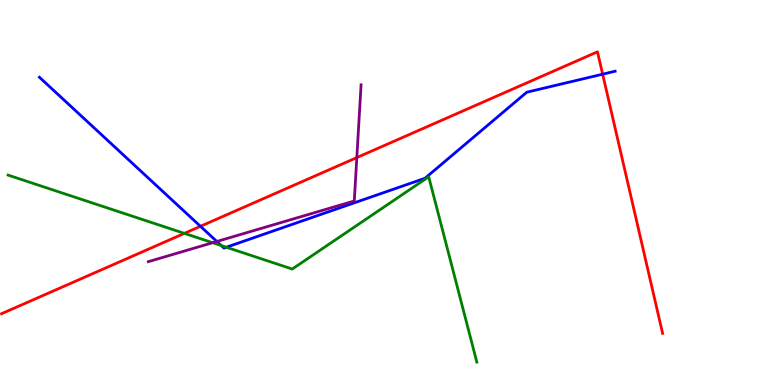[{'lines': ['blue', 'red'], 'intersections': [{'x': 2.59, 'y': 4.12}, {'x': 7.78, 'y': 8.07}]}, {'lines': ['green', 'red'], 'intersections': [{'x': 2.38, 'y': 3.94}]}, {'lines': ['purple', 'red'], 'intersections': [{'x': 4.6, 'y': 5.91}]}, {'lines': ['blue', 'green'], 'intersections': [{'x': 2.85, 'y': 3.62}, {'x': 2.92, 'y': 3.58}]}, {'lines': ['blue', 'purple'], 'intersections': [{'x': 2.8, 'y': 3.73}]}, {'lines': ['green', 'purple'], 'intersections': [{'x': 2.74, 'y': 3.7}]}]